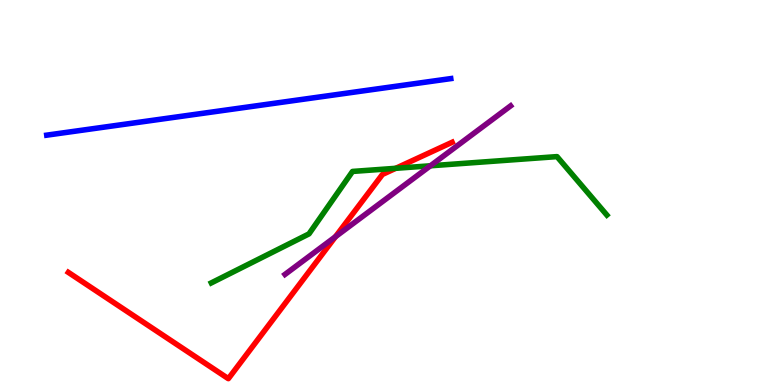[{'lines': ['blue', 'red'], 'intersections': []}, {'lines': ['green', 'red'], 'intersections': [{'x': 5.11, 'y': 5.63}]}, {'lines': ['purple', 'red'], 'intersections': [{'x': 4.33, 'y': 3.85}]}, {'lines': ['blue', 'green'], 'intersections': []}, {'lines': ['blue', 'purple'], 'intersections': []}, {'lines': ['green', 'purple'], 'intersections': [{'x': 5.55, 'y': 5.69}]}]